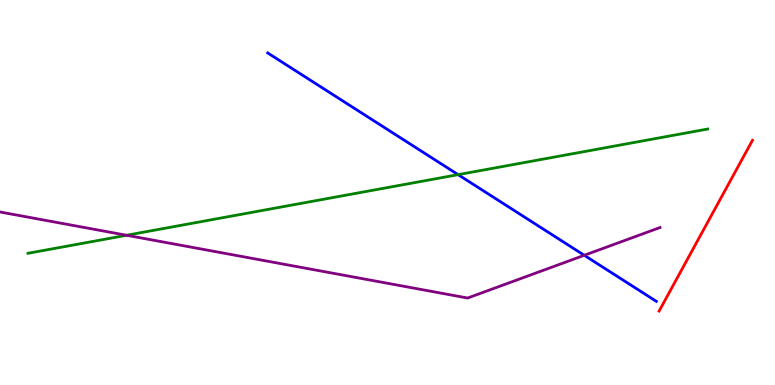[{'lines': ['blue', 'red'], 'intersections': []}, {'lines': ['green', 'red'], 'intersections': []}, {'lines': ['purple', 'red'], 'intersections': []}, {'lines': ['blue', 'green'], 'intersections': [{'x': 5.91, 'y': 5.46}]}, {'lines': ['blue', 'purple'], 'intersections': [{'x': 7.54, 'y': 3.37}]}, {'lines': ['green', 'purple'], 'intersections': [{'x': 1.63, 'y': 3.89}]}]